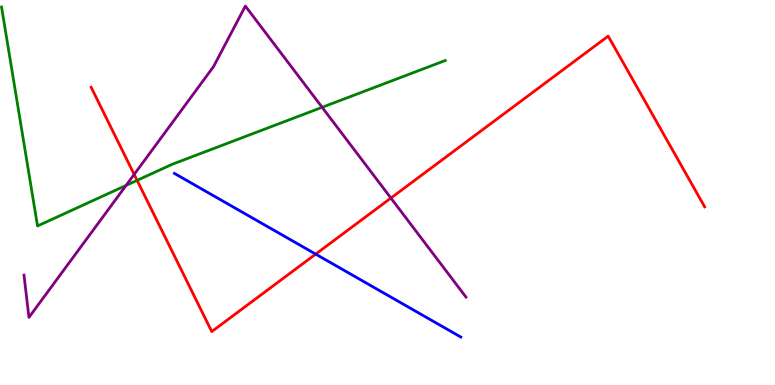[{'lines': ['blue', 'red'], 'intersections': [{'x': 4.07, 'y': 3.4}]}, {'lines': ['green', 'red'], 'intersections': [{'x': 1.77, 'y': 5.32}]}, {'lines': ['purple', 'red'], 'intersections': [{'x': 1.73, 'y': 5.47}, {'x': 5.04, 'y': 4.86}]}, {'lines': ['blue', 'green'], 'intersections': []}, {'lines': ['blue', 'purple'], 'intersections': []}, {'lines': ['green', 'purple'], 'intersections': [{'x': 1.63, 'y': 5.18}, {'x': 4.16, 'y': 7.21}]}]